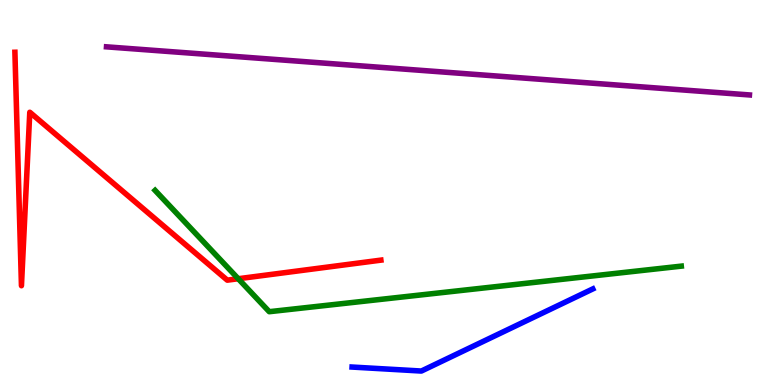[{'lines': ['blue', 'red'], 'intersections': []}, {'lines': ['green', 'red'], 'intersections': [{'x': 3.07, 'y': 2.76}]}, {'lines': ['purple', 'red'], 'intersections': []}, {'lines': ['blue', 'green'], 'intersections': []}, {'lines': ['blue', 'purple'], 'intersections': []}, {'lines': ['green', 'purple'], 'intersections': []}]